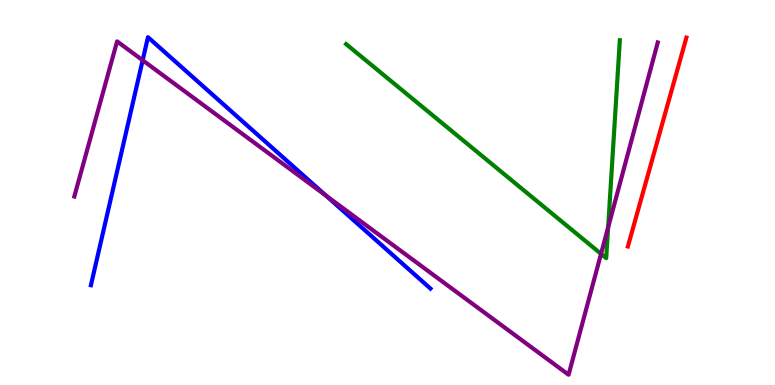[{'lines': ['blue', 'red'], 'intersections': []}, {'lines': ['green', 'red'], 'intersections': []}, {'lines': ['purple', 'red'], 'intersections': []}, {'lines': ['blue', 'green'], 'intersections': []}, {'lines': ['blue', 'purple'], 'intersections': [{'x': 1.84, 'y': 8.43}, {'x': 4.21, 'y': 4.92}]}, {'lines': ['green', 'purple'], 'intersections': [{'x': 7.76, 'y': 3.41}, {'x': 7.85, 'y': 4.09}]}]